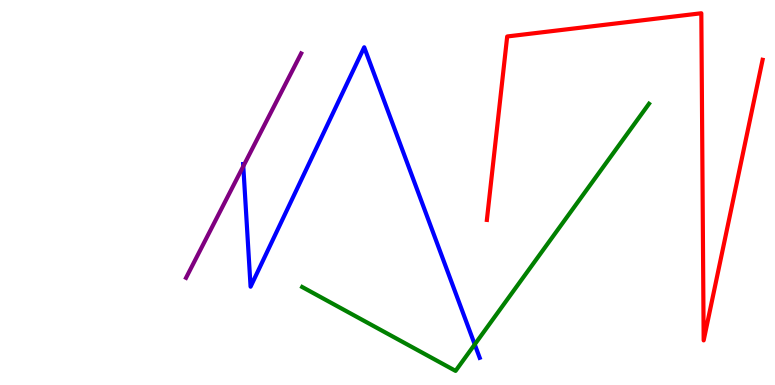[{'lines': ['blue', 'red'], 'intersections': []}, {'lines': ['green', 'red'], 'intersections': []}, {'lines': ['purple', 'red'], 'intersections': []}, {'lines': ['blue', 'green'], 'intersections': [{'x': 6.13, 'y': 1.05}]}, {'lines': ['blue', 'purple'], 'intersections': [{'x': 3.14, 'y': 5.68}]}, {'lines': ['green', 'purple'], 'intersections': []}]